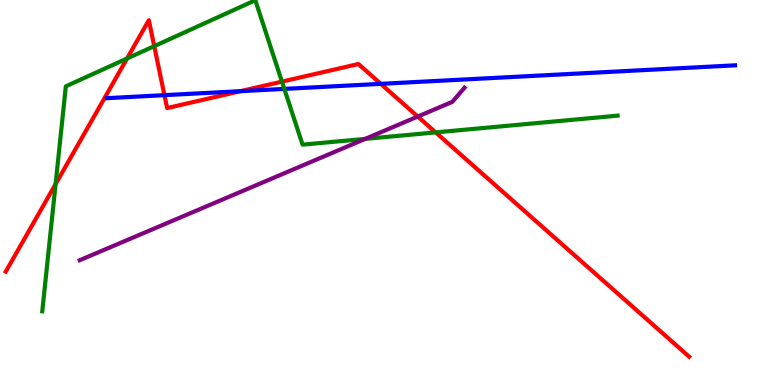[{'lines': ['blue', 'red'], 'intersections': [{'x': 2.12, 'y': 7.53}, {'x': 3.1, 'y': 7.63}, {'x': 4.91, 'y': 7.82}]}, {'lines': ['green', 'red'], 'intersections': [{'x': 0.717, 'y': 5.22}, {'x': 1.64, 'y': 8.48}, {'x': 1.99, 'y': 8.8}, {'x': 3.64, 'y': 7.88}, {'x': 5.62, 'y': 6.56}]}, {'lines': ['purple', 'red'], 'intersections': [{'x': 5.39, 'y': 6.97}]}, {'lines': ['blue', 'green'], 'intersections': [{'x': 3.67, 'y': 7.69}]}, {'lines': ['blue', 'purple'], 'intersections': []}, {'lines': ['green', 'purple'], 'intersections': [{'x': 4.71, 'y': 6.39}]}]